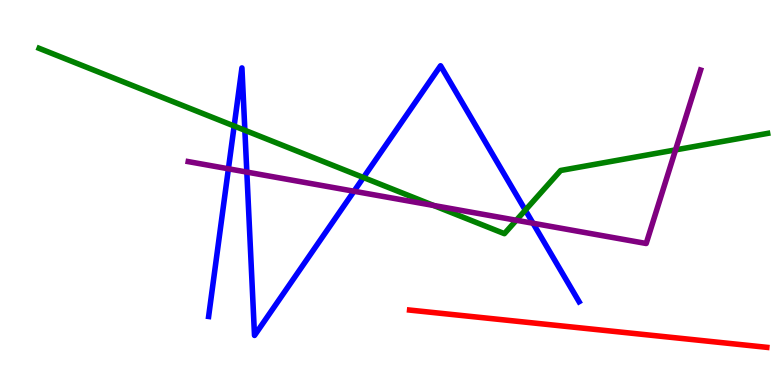[{'lines': ['blue', 'red'], 'intersections': []}, {'lines': ['green', 'red'], 'intersections': []}, {'lines': ['purple', 'red'], 'intersections': []}, {'lines': ['blue', 'green'], 'intersections': [{'x': 3.02, 'y': 6.73}, {'x': 3.16, 'y': 6.62}, {'x': 4.69, 'y': 5.39}, {'x': 6.78, 'y': 4.54}]}, {'lines': ['blue', 'purple'], 'intersections': [{'x': 2.95, 'y': 5.62}, {'x': 3.18, 'y': 5.53}, {'x': 4.57, 'y': 5.03}, {'x': 6.88, 'y': 4.2}]}, {'lines': ['green', 'purple'], 'intersections': [{'x': 5.6, 'y': 4.66}, {'x': 6.66, 'y': 4.28}, {'x': 8.72, 'y': 6.11}]}]